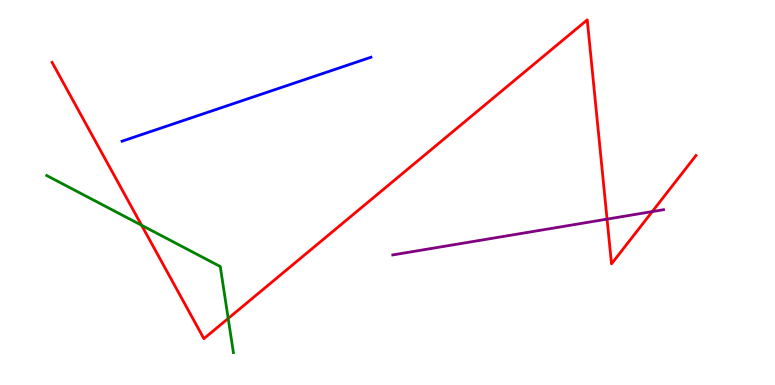[{'lines': ['blue', 'red'], 'intersections': []}, {'lines': ['green', 'red'], 'intersections': [{'x': 1.83, 'y': 4.15}, {'x': 2.94, 'y': 1.73}]}, {'lines': ['purple', 'red'], 'intersections': [{'x': 7.83, 'y': 4.31}, {'x': 8.42, 'y': 4.5}]}, {'lines': ['blue', 'green'], 'intersections': []}, {'lines': ['blue', 'purple'], 'intersections': []}, {'lines': ['green', 'purple'], 'intersections': []}]